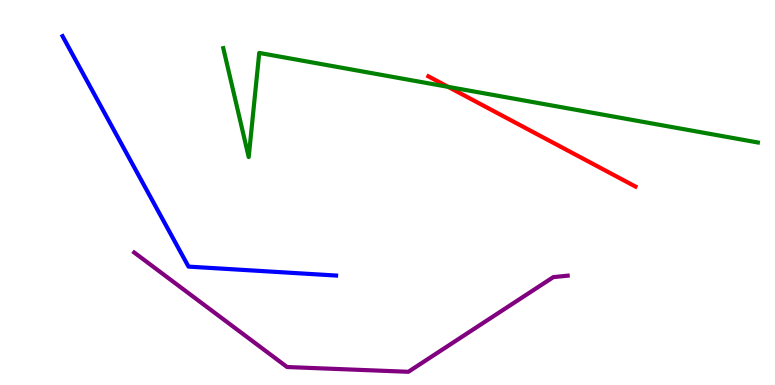[{'lines': ['blue', 'red'], 'intersections': []}, {'lines': ['green', 'red'], 'intersections': [{'x': 5.78, 'y': 7.74}]}, {'lines': ['purple', 'red'], 'intersections': []}, {'lines': ['blue', 'green'], 'intersections': []}, {'lines': ['blue', 'purple'], 'intersections': []}, {'lines': ['green', 'purple'], 'intersections': []}]